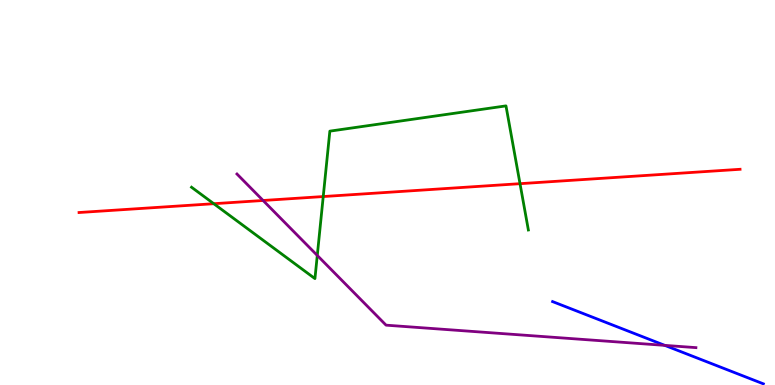[{'lines': ['blue', 'red'], 'intersections': []}, {'lines': ['green', 'red'], 'intersections': [{'x': 2.76, 'y': 4.71}, {'x': 4.17, 'y': 4.89}, {'x': 6.71, 'y': 5.23}]}, {'lines': ['purple', 'red'], 'intersections': [{'x': 3.39, 'y': 4.79}]}, {'lines': ['blue', 'green'], 'intersections': []}, {'lines': ['blue', 'purple'], 'intersections': [{'x': 8.58, 'y': 1.03}]}, {'lines': ['green', 'purple'], 'intersections': [{'x': 4.09, 'y': 3.37}]}]